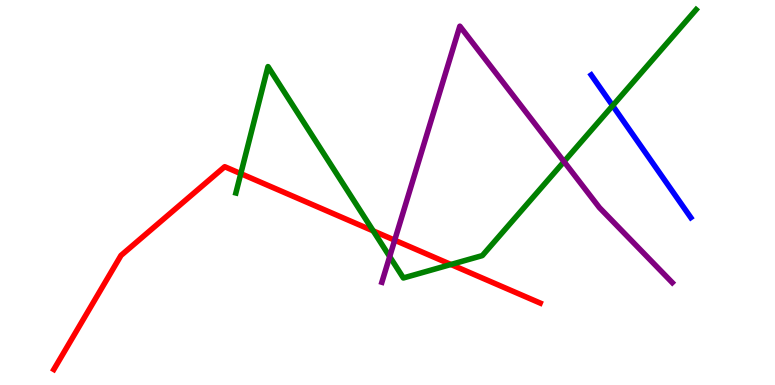[{'lines': ['blue', 'red'], 'intersections': []}, {'lines': ['green', 'red'], 'intersections': [{'x': 3.11, 'y': 5.49}, {'x': 4.82, 'y': 4.0}, {'x': 5.82, 'y': 3.13}]}, {'lines': ['purple', 'red'], 'intersections': [{'x': 5.09, 'y': 3.76}]}, {'lines': ['blue', 'green'], 'intersections': [{'x': 7.91, 'y': 7.26}]}, {'lines': ['blue', 'purple'], 'intersections': []}, {'lines': ['green', 'purple'], 'intersections': [{'x': 5.03, 'y': 3.34}, {'x': 7.28, 'y': 5.8}]}]